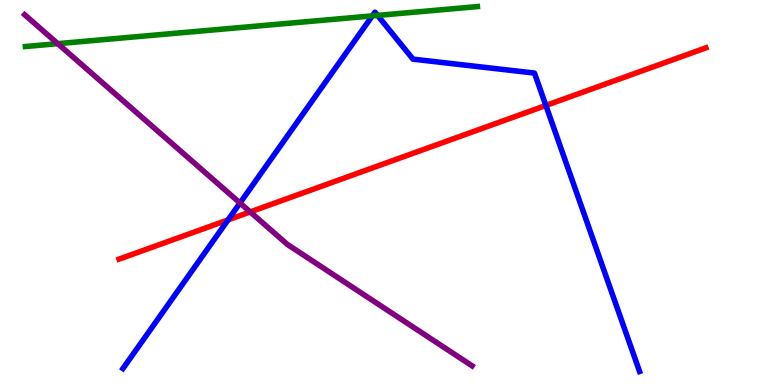[{'lines': ['blue', 'red'], 'intersections': [{'x': 2.94, 'y': 4.29}, {'x': 7.04, 'y': 7.26}]}, {'lines': ['green', 'red'], 'intersections': []}, {'lines': ['purple', 'red'], 'intersections': [{'x': 3.23, 'y': 4.5}]}, {'lines': ['blue', 'green'], 'intersections': [{'x': 4.8, 'y': 9.59}, {'x': 4.87, 'y': 9.6}]}, {'lines': ['blue', 'purple'], 'intersections': [{'x': 3.1, 'y': 4.73}]}, {'lines': ['green', 'purple'], 'intersections': [{'x': 0.745, 'y': 8.87}]}]